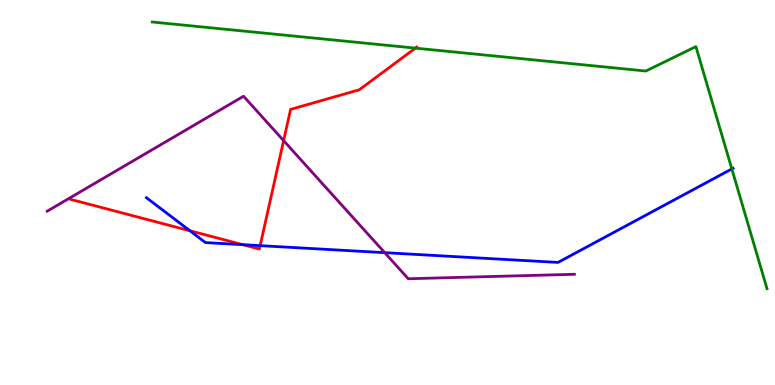[{'lines': ['blue', 'red'], 'intersections': [{'x': 2.45, 'y': 4.01}, {'x': 3.13, 'y': 3.64}, {'x': 3.36, 'y': 3.62}]}, {'lines': ['green', 'red'], 'intersections': [{'x': 5.36, 'y': 8.75}]}, {'lines': ['purple', 'red'], 'intersections': [{'x': 3.66, 'y': 6.35}]}, {'lines': ['blue', 'green'], 'intersections': [{'x': 9.44, 'y': 5.61}]}, {'lines': ['blue', 'purple'], 'intersections': [{'x': 4.96, 'y': 3.44}]}, {'lines': ['green', 'purple'], 'intersections': []}]